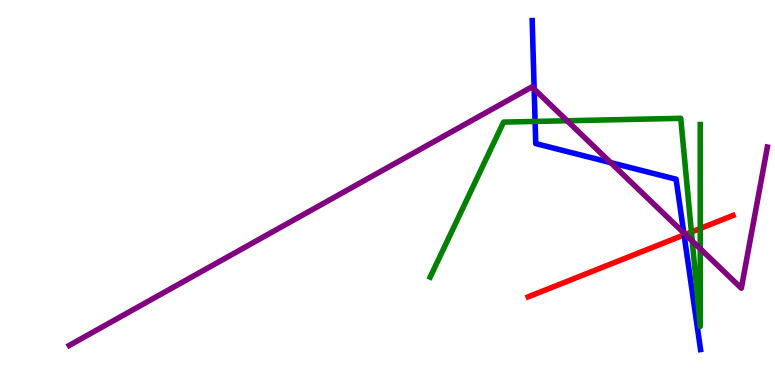[{'lines': ['blue', 'red'], 'intersections': [{'x': 8.83, 'y': 3.9}]}, {'lines': ['green', 'red'], 'intersections': [{'x': 8.92, 'y': 3.97}, {'x': 9.04, 'y': 4.07}]}, {'lines': ['purple', 'red'], 'intersections': [{'x': 8.84, 'y': 3.91}]}, {'lines': ['blue', 'green'], 'intersections': [{'x': 6.9, 'y': 6.85}]}, {'lines': ['blue', 'purple'], 'intersections': [{'x': 6.89, 'y': 7.69}, {'x': 7.88, 'y': 5.78}, {'x': 8.82, 'y': 3.95}]}, {'lines': ['green', 'purple'], 'intersections': [{'x': 7.32, 'y': 6.86}, {'x': 8.93, 'y': 3.74}, {'x': 9.04, 'y': 3.54}]}]